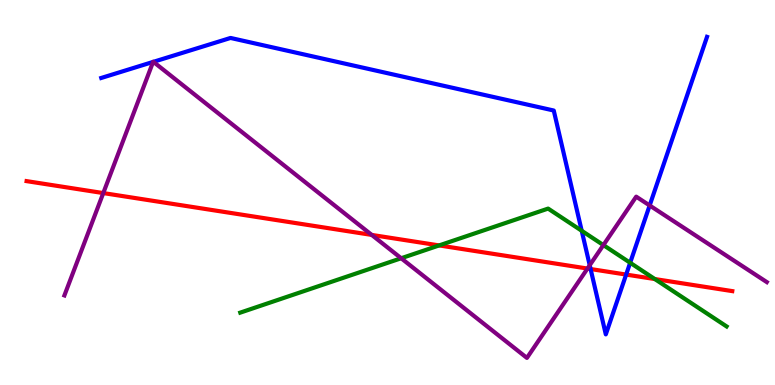[{'lines': ['blue', 'red'], 'intersections': [{'x': 7.62, 'y': 3.01}, {'x': 8.08, 'y': 2.87}]}, {'lines': ['green', 'red'], 'intersections': [{'x': 5.67, 'y': 3.63}, {'x': 8.45, 'y': 2.75}]}, {'lines': ['purple', 'red'], 'intersections': [{'x': 1.33, 'y': 4.99}, {'x': 4.8, 'y': 3.9}, {'x': 7.58, 'y': 3.02}]}, {'lines': ['blue', 'green'], 'intersections': [{'x': 7.51, 'y': 4.01}, {'x': 8.13, 'y': 3.17}]}, {'lines': ['blue', 'purple'], 'intersections': [{'x': 1.98, 'y': 8.39}, {'x': 1.98, 'y': 8.39}, {'x': 7.61, 'y': 3.11}, {'x': 8.38, 'y': 4.66}]}, {'lines': ['green', 'purple'], 'intersections': [{'x': 5.18, 'y': 3.29}, {'x': 7.79, 'y': 3.63}]}]